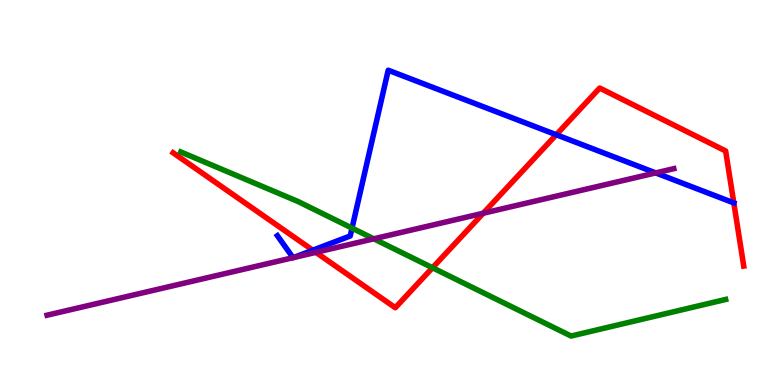[{'lines': ['blue', 'red'], 'intersections': [{'x': 4.04, 'y': 3.5}, {'x': 7.18, 'y': 6.5}, {'x': 9.47, 'y': 4.73}]}, {'lines': ['green', 'red'], 'intersections': [{'x': 5.58, 'y': 3.05}]}, {'lines': ['purple', 'red'], 'intersections': [{'x': 4.08, 'y': 3.45}, {'x': 6.24, 'y': 4.46}]}, {'lines': ['blue', 'green'], 'intersections': [{'x': 4.54, 'y': 4.08}]}, {'lines': ['blue', 'purple'], 'intersections': [{'x': 3.78, 'y': 3.31}, {'x': 3.78, 'y': 3.31}, {'x': 8.46, 'y': 5.51}]}, {'lines': ['green', 'purple'], 'intersections': [{'x': 4.82, 'y': 3.8}]}]